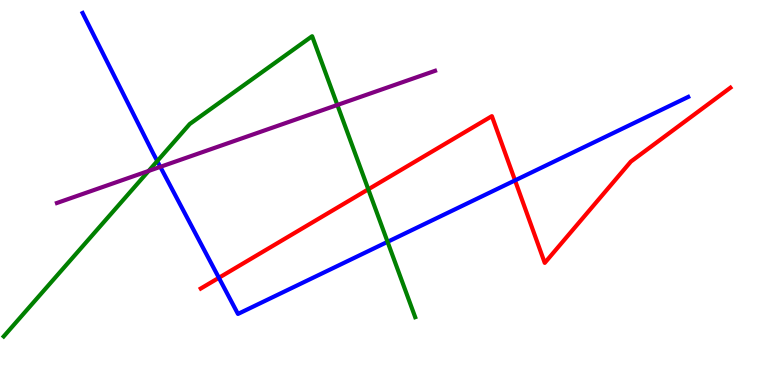[{'lines': ['blue', 'red'], 'intersections': [{'x': 2.82, 'y': 2.78}, {'x': 6.65, 'y': 5.31}]}, {'lines': ['green', 'red'], 'intersections': [{'x': 4.75, 'y': 5.08}]}, {'lines': ['purple', 'red'], 'intersections': []}, {'lines': ['blue', 'green'], 'intersections': [{'x': 2.03, 'y': 5.82}, {'x': 5.0, 'y': 3.72}]}, {'lines': ['blue', 'purple'], 'intersections': [{'x': 2.07, 'y': 5.67}]}, {'lines': ['green', 'purple'], 'intersections': [{'x': 1.92, 'y': 5.56}, {'x': 4.35, 'y': 7.27}]}]